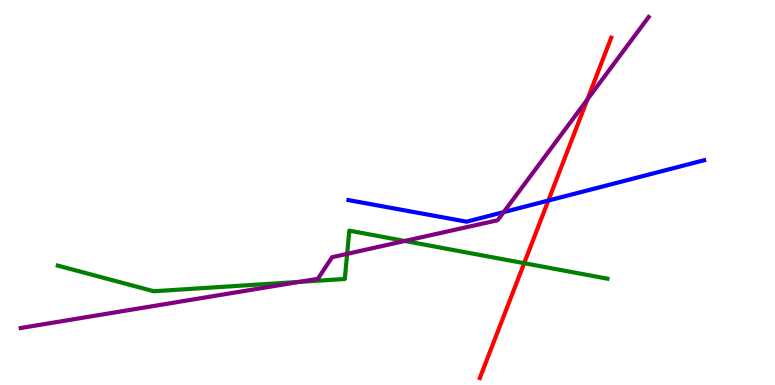[{'lines': ['blue', 'red'], 'intersections': [{'x': 7.08, 'y': 4.79}]}, {'lines': ['green', 'red'], 'intersections': [{'x': 6.76, 'y': 3.16}]}, {'lines': ['purple', 'red'], 'intersections': [{'x': 7.58, 'y': 7.42}]}, {'lines': ['blue', 'green'], 'intersections': []}, {'lines': ['blue', 'purple'], 'intersections': [{'x': 6.5, 'y': 4.49}]}, {'lines': ['green', 'purple'], 'intersections': [{'x': 3.86, 'y': 2.68}, {'x': 4.48, 'y': 3.41}, {'x': 5.22, 'y': 3.74}]}]